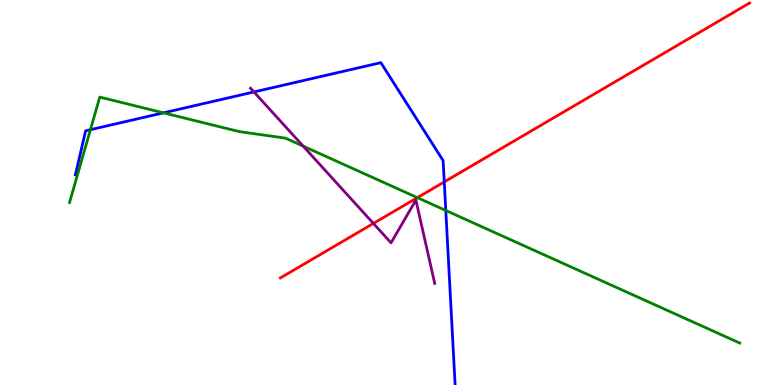[{'lines': ['blue', 'red'], 'intersections': [{'x': 5.73, 'y': 5.28}]}, {'lines': ['green', 'red'], 'intersections': [{'x': 5.39, 'y': 4.87}]}, {'lines': ['purple', 'red'], 'intersections': [{'x': 4.82, 'y': 4.2}]}, {'lines': ['blue', 'green'], 'intersections': [{'x': 1.17, 'y': 6.63}, {'x': 2.11, 'y': 7.07}, {'x': 5.75, 'y': 4.53}]}, {'lines': ['blue', 'purple'], 'intersections': [{'x': 3.28, 'y': 7.61}]}, {'lines': ['green', 'purple'], 'intersections': [{'x': 3.91, 'y': 6.2}]}]